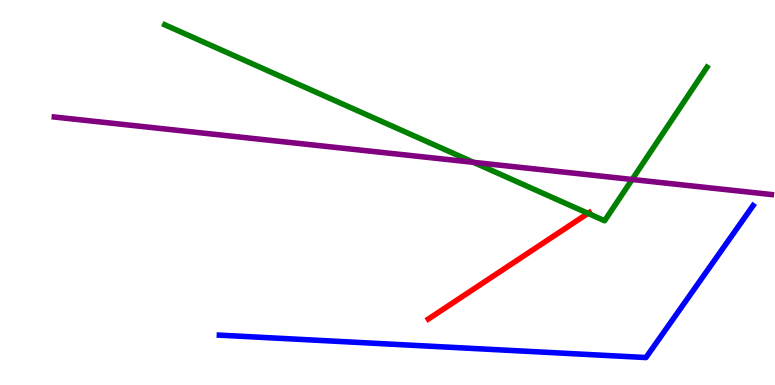[{'lines': ['blue', 'red'], 'intersections': []}, {'lines': ['green', 'red'], 'intersections': [{'x': 7.59, 'y': 4.46}]}, {'lines': ['purple', 'red'], 'intersections': []}, {'lines': ['blue', 'green'], 'intersections': []}, {'lines': ['blue', 'purple'], 'intersections': []}, {'lines': ['green', 'purple'], 'intersections': [{'x': 6.11, 'y': 5.78}, {'x': 8.16, 'y': 5.34}]}]